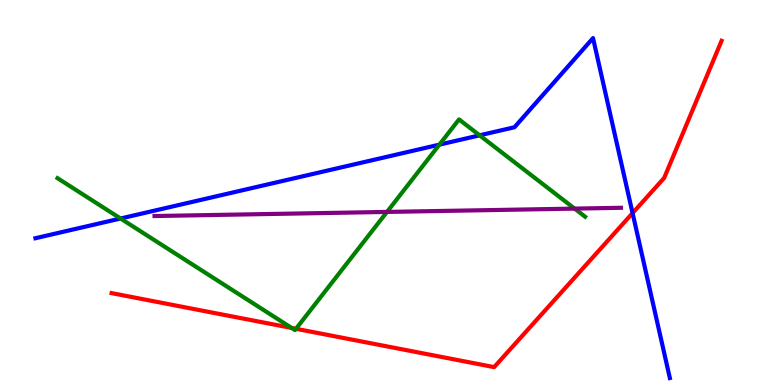[{'lines': ['blue', 'red'], 'intersections': [{'x': 8.16, 'y': 4.46}]}, {'lines': ['green', 'red'], 'intersections': [{'x': 3.76, 'y': 1.48}, {'x': 3.82, 'y': 1.46}]}, {'lines': ['purple', 'red'], 'intersections': []}, {'lines': ['blue', 'green'], 'intersections': [{'x': 1.56, 'y': 4.32}, {'x': 5.67, 'y': 6.24}, {'x': 6.19, 'y': 6.49}]}, {'lines': ['blue', 'purple'], 'intersections': []}, {'lines': ['green', 'purple'], 'intersections': [{'x': 4.99, 'y': 4.5}, {'x': 7.41, 'y': 4.58}]}]